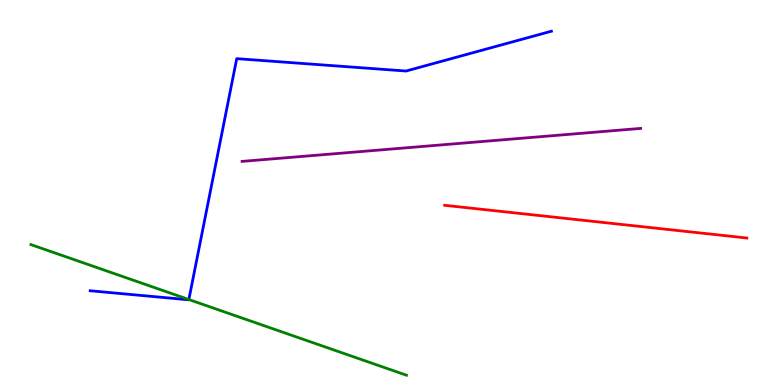[{'lines': ['blue', 'red'], 'intersections': []}, {'lines': ['green', 'red'], 'intersections': []}, {'lines': ['purple', 'red'], 'intersections': []}, {'lines': ['blue', 'green'], 'intersections': [{'x': 2.44, 'y': 2.22}]}, {'lines': ['blue', 'purple'], 'intersections': []}, {'lines': ['green', 'purple'], 'intersections': []}]